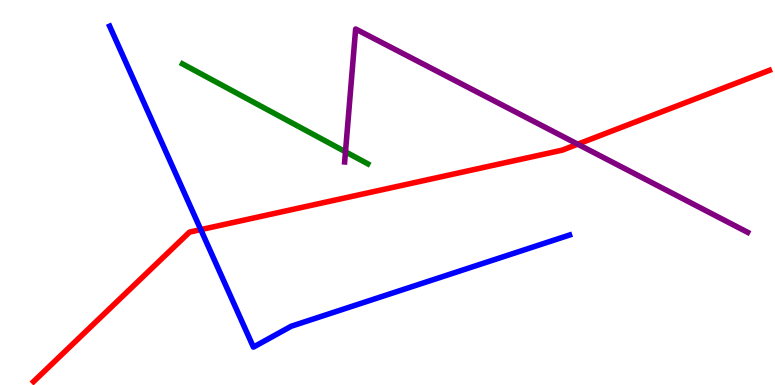[{'lines': ['blue', 'red'], 'intersections': [{'x': 2.59, 'y': 4.04}]}, {'lines': ['green', 'red'], 'intersections': []}, {'lines': ['purple', 'red'], 'intersections': [{'x': 7.45, 'y': 6.25}]}, {'lines': ['blue', 'green'], 'intersections': []}, {'lines': ['blue', 'purple'], 'intersections': []}, {'lines': ['green', 'purple'], 'intersections': [{'x': 4.46, 'y': 6.06}]}]